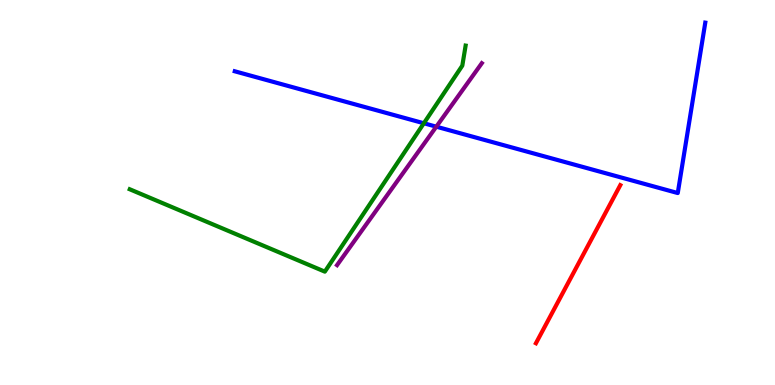[{'lines': ['blue', 'red'], 'intersections': []}, {'lines': ['green', 'red'], 'intersections': []}, {'lines': ['purple', 'red'], 'intersections': []}, {'lines': ['blue', 'green'], 'intersections': [{'x': 5.47, 'y': 6.8}]}, {'lines': ['blue', 'purple'], 'intersections': [{'x': 5.63, 'y': 6.71}]}, {'lines': ['green', 'purple'], 'intersections': []}]